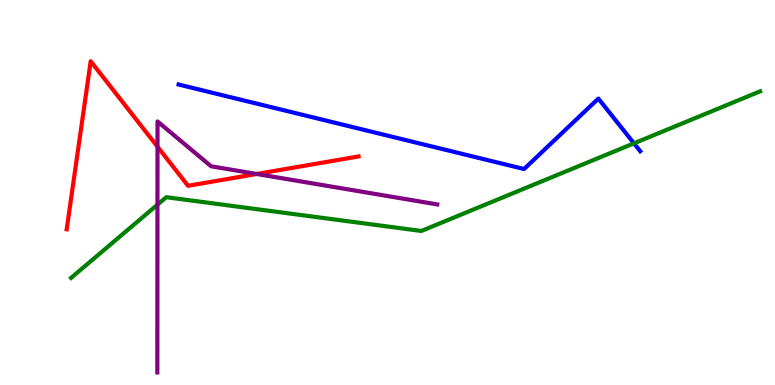[{'lines': ['blue', 'red'], 'intersections': []}, {'lines': ['green', 'red'], 'intersections': []}, {'lines': ['purple', 'red'], 'intersections': [{'x': 2.03, 'y': 6.19}, {'x': 3.31, 'y': 5.48}]}, {'lines': ['blue', 'green'], 'intersections': [{'x': 8.18, 'y': 6.28}]}, {'lines': ['blue', 'purple'], 'intersections': []}, {'lines': ['green', 'purple'], 'intersections': [{'x': 2.03, 'y': 4.68}]}]